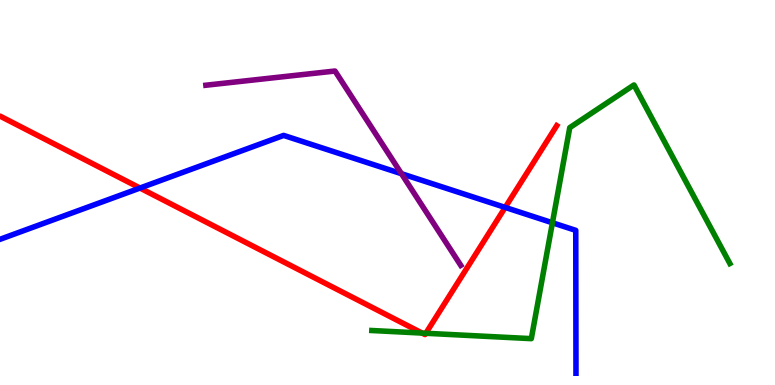[{'lines': ['blue', 'red'], 'intersections': [{'x': 1.81, 'y': 5.12}, {'x': 6.52, 'y': 4.61}]}, {'lines': ['green', 'red'], 'intersections': [{'x': 5.45, 'y': 1.35}, {'x': 5.49, 'y': 1.34}]}, {'lines': ['purple', 'red'], 'intersections': []}, {'lines': ['blue', 'green'], 'intersections': [{'x': 7.13, 'y': 4.21}]}, {'lines': ['blue', 'purple'], 'intersections': [{'x': 5.18, 'y': 5.49}]}, {'lines': ['green', 'purple'], 'intersections': []}]